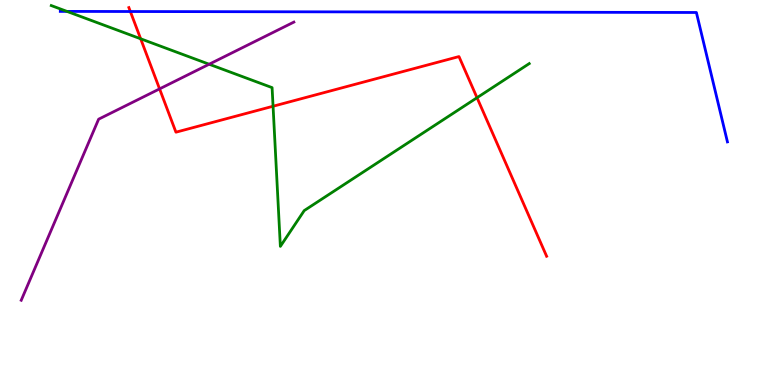[{'lines': ['blue', 'red'], 'intersections': [{'x': 1.68, 'y': 9.7}]}, {'lines': ['green', 'red'], 'intersections': [{'x': 1.81, 'y': 8.99}, {'x': 3.52, 'y': 7.24}, {'x': 6.16, 'y': 7.46}]}, {'lines': ['purple', 'red'], 'intersections': [{'x': 2.06, 'y': 7.69}]}, {'lines': ['blue', 'green'], 'intersections': [{'x': 0.864, 'y': 9.7}]}, {'lines': ['blue', 'purple'], 'intersections': []}, {'lines': ['green', 'purple'], 'intersections': [{'x': 2.7, 'y': 8.33}]}]